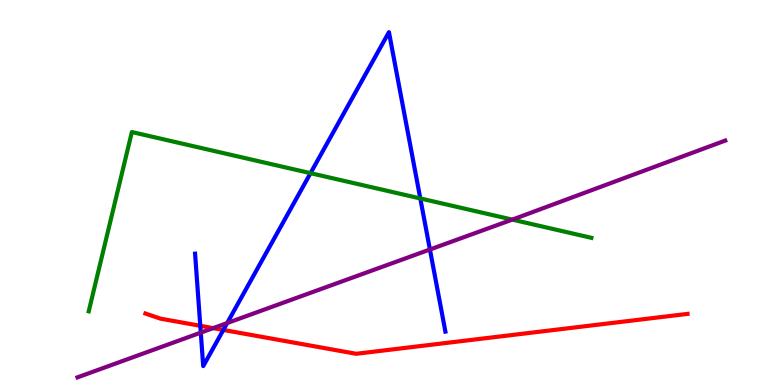[{'lines': ['blue', 'red'], 'intersections': [{'x': 2.58, 'y': 1.54}, {'x': 2.88, 'y': 1.43}]}, {'lines': ['green', 'red'], 'intersections': []}, {'lines': ['purple', 'red'], 'intersections': [{'x': 2.75, 'y': 1.48}]}, {'lines': ['blue', 'green'], 'intersections': [{'x': 4.01, 'y': 5.5}, {'x': 5.42, 'y': 4.85}]}, {'lines': ['blue', 'purple'], 'intersections': [{'x': 2.59, 'y': 1.36}, {'x': 2.93, 'y': 1.61}, {'x': 5.55, 'y': 3.52}]}, {'lines': ['green', 'purple'], 'intersections': [{'x': 6.61, 'y': 4.3}]}]